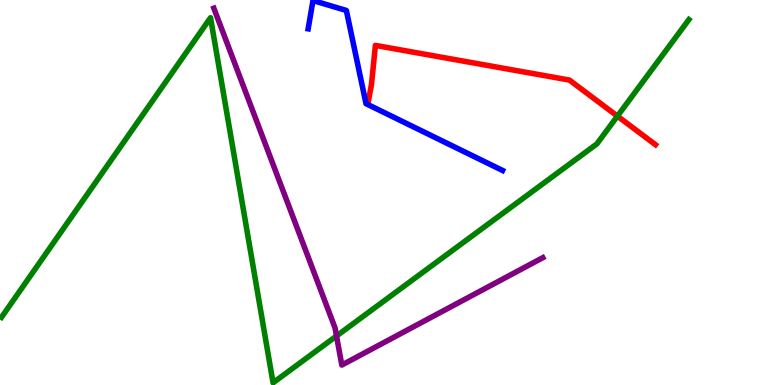[{'lines': ['blue', 'red'], 'intersections': []}, {'lines': ['green', 'red'], 'intersections': [{'x': 7.97, 'y': 6.98}]}, {'lines': ['purple', 'red'], 'intersections': []}, {'lines': ['blue', 'green'], 'intersections': []}, {'lines': ['blue', 'purple'], 'intersections': []}, {'lines': ['green', 'purple'], 'intersections': [{'x': 4.34, 'y': 1.27}]}]